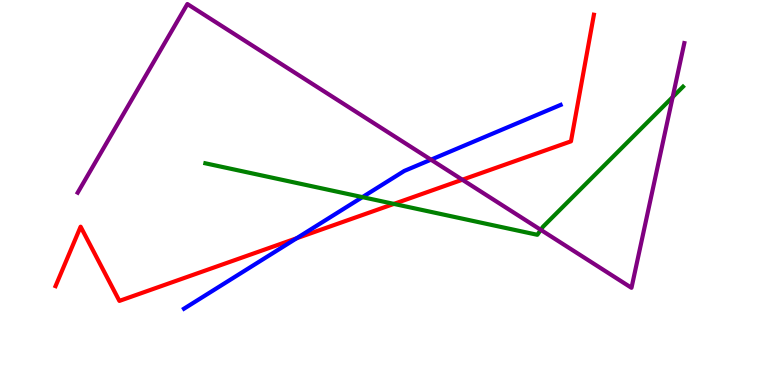[{'lines': ['blue', 'red'], 'intersections': [{'x': 3.83, 'y': 3.81}]}, {'lines': ['green', 'red'], 'intersections': [{'x': 5.08, 'y': 4.7}]}, {'lines': ['purple', 'red'], 'intersections': [{'x': 5.97, 'y': 5.33}]}, {'lines': ['blue', 'green'], 'intersections': [{'x': 4.68, 'y': 4.88}]}, {'lines': ['blue', 'purple'], 'intersections': [{'x': 5.56, 'y': 5.85}]}, {'lines': ['green', 'purple'], 'intersections': [{'x': 6.98, 'y': 4.03}, {'x': 8.68, 'y': 7.48}]}]